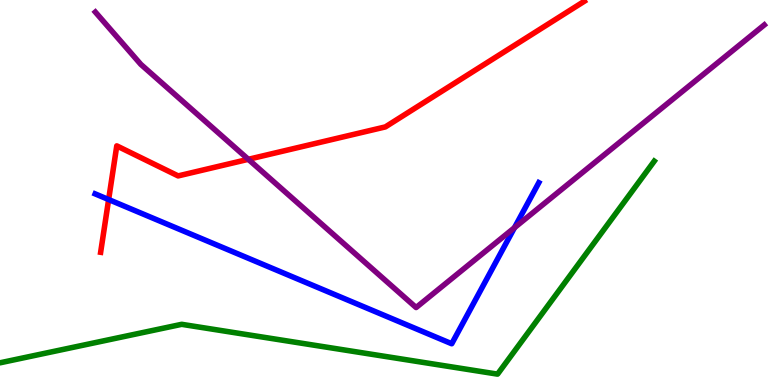[{'lines': ['blue', 'red'], 'intersections': [{'x': 1.4, 'y': 4.82}]}, {'lines': ['green', 'red'], 'intersections': []}, {'lines': ['purple', 'red'], 'intersections': [{'x': 3.2, 'y': 5.86}]}, {'lines': ['blue', 'green'], 'intersections': []}, {'lines': ['blue', 'purple'], 'intersections': [{'x': 6.64, 'y': 4.09}]}, {'lines': ['green', 'purple'], 'intersections': []}]